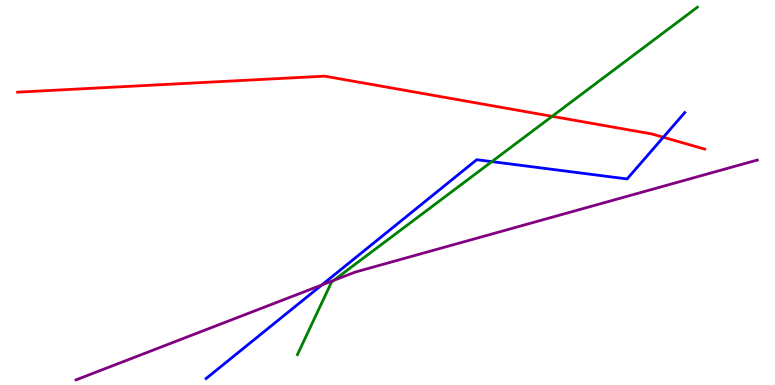[{'lines': ['blue', 'red'], 'intersections': [{'x': 8.56, 'y': 6.44}]}, {'lines': ['green', 'red'], 'intersections': [{'x': 7.12, 'y': 6.98}]}, {'lines': ['purple', 'red'], 'intersections': []}, {'lines': ['blue', 'green'], 'intersections': [{'x': 6.35, 'y': 5.8}]}, {'lines': ['blue', 'purple'], 'intersections': [{'x': 4.15, 'y': 2.6}]}, {'lines': ['green', 'purple'], 'intersections': [{'x': 4.31, 'y': 2.72}]}]